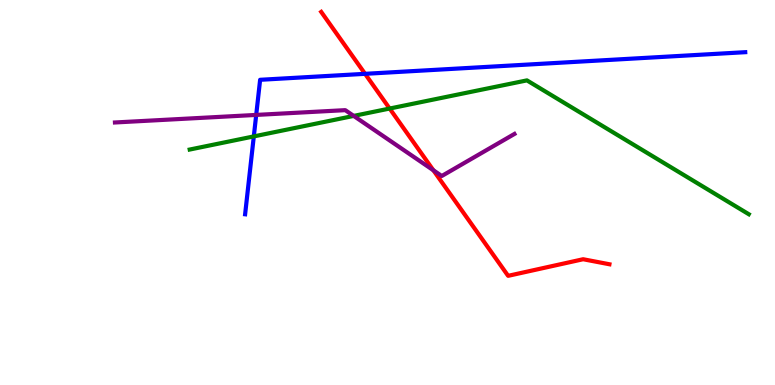[{'lines': ['blue', 'red'], 'intersections': [{'x': 4.71, 'y': 8.08}]}, {'lines': ['green', 'red'], 'intersections': [{'x': 5.03, 'y': 7.18}]}, {'lines': ['purple', 'red'], 'intersections': [{'x': 5.59, 'y': 5.58}]}, {'lines': ['blue', 'green'], 'intersections': [{'x': 3.27, 'y': 6.46}]}, {'lines': ['blue', 'purple'], 'intersections': [{'x': 3.31, 'y': 7.02}]}, {'lines': ['green', 'purple'], 'intersections': [{'x': 4.56, 'y': 6.99}]}]